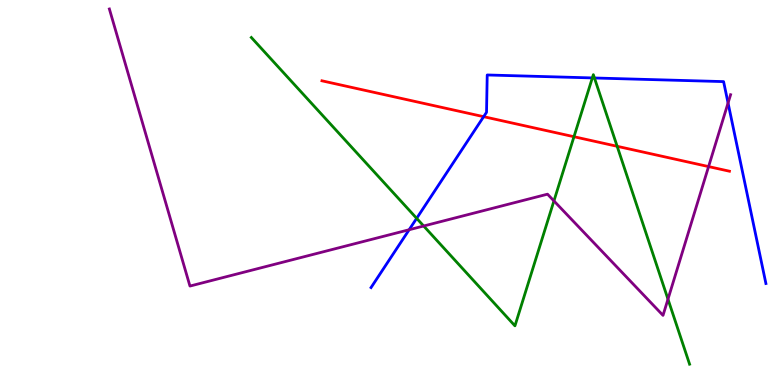[{'lines': ['blue', 'red'], 'intersections': [{'x': 6.24, 'y': 6.97}]}, {'lines': ['green', 'red'], 'intersections': [{'x': 7.41, 'y': 6.45}, {'x': 7.96, 'y': 6.2}]}, {'lines': ['purple', 'red'], 'intersections': [{'x': 9.14, 'y': 5.67}]}, {'lines': ['blue', 'green'], 'intersections': [{'x': 5.38, 'y': 4.33}, {'x': 7.64, 'y': 7.98}, {'x': 7.67, 'y': 7.97}]}, {'lines': ['blue', 'purple'], 'intersections': [{'x': 5.28, 'y': 4.03}, {'x': 9.39, 'y': 7.33}]}, {'lines': ['green', 'purple'], 'intersections': [{'x': 5.47, 'y': 4.13}, {'x': 7.15, 'y': 4.78}, {'x': 8.62, 'y': 2.23}]}]